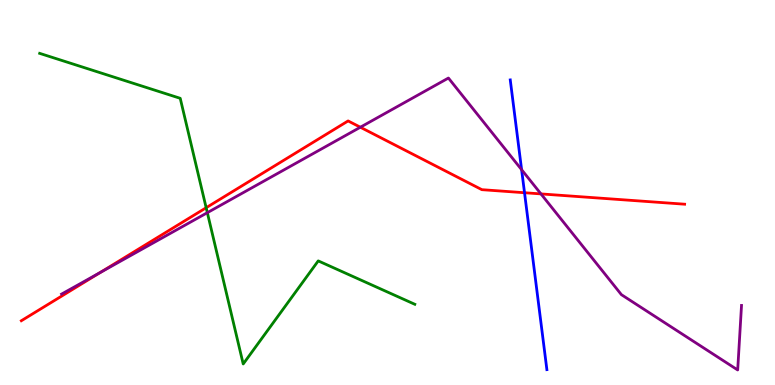[{'lines': ['blue', 'red'], 'intersections': [{'x': 6.77, 'y': 4.99}]}, {'lines': ['green', 'red'], 'intersections': [{'x': 2.66, 'y': 4.6}]}, {'lines': ['purple', 'red'], 'intersections': [{'x': 1.29, 'y': 2.92}, {'x': 4.65, 'y': 6.7}, {'x': 6.98, 'y': 4.96}]}, {'lines': ['blue', 'green'], 'intersections': []}, {'lines': ['blue', 'purple'], 'intersections': [{'x': 6.73, 'y': 5.59}]}, {'lines': ['green', 'purple'], 'intersections': [{'x': 2.68, 'y': 4.48}]}]